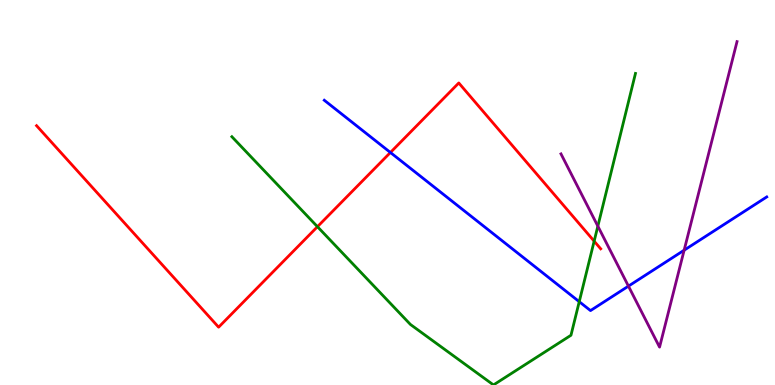[{'lines': ['blue', 'red'], 'intersections': [{'x': 5.04, 'y': 6.04}]}, {'lines': ['green', 'red'], 'intersections': [{'x': 4.1, 'y': 4.11}, {'x': 7.67, 'y': 3.74}]}, {'lines': ['purple', 'red'], 'intersections': []}, {'lines': ['blue', 'green'], 'intersections': [{'x': 7.47, 'y': 2.16}]}, {'lines': ['blue', 'purple'], 'intersections': [{'x': 8.11, 'y': 2.57}, {'x': 8.83, 'y': 3.5}]}, {'lines': ['green', 'purple'], 'intersections': [{'x': 7.71, 'y': 4.13}]}]